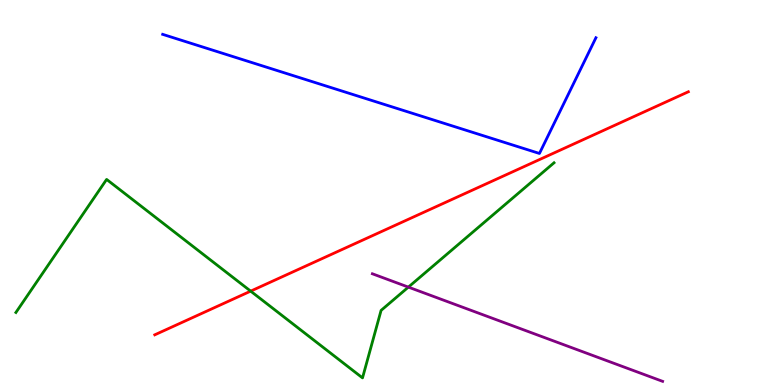[{'lines': ['blue', 'red'], 'intersections': []}, {'lines': ['green', 'red'], 'intersections': [{'x': 3.23, 'y': 2.44}]}, {'lines': ['purple', 'red'], 'intersections': []}, {'lines': ['blue', 'green'], 'intersections': []}, {'lines': ['blue', 'purple'], 'intersections': []}, {'lines': ['green', 'purple'], 'intersections': [{'x': 5.27, 'y': 2.54}]}]